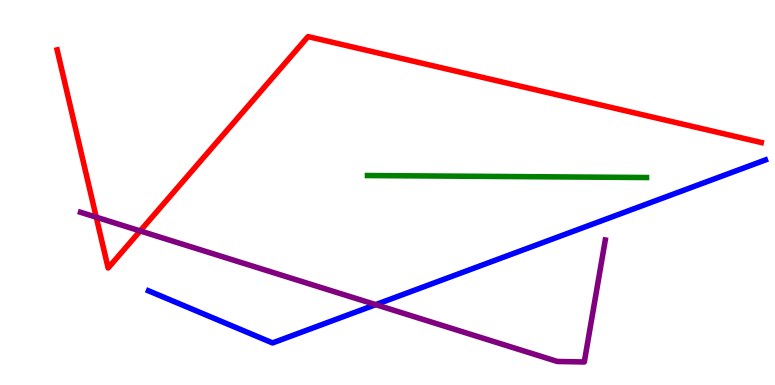[{'lines': ['blue', 'red'], 'intersections': []}, {'lines': ['green', 'red'], 'intersections': []}, {'lines': ['purple', 'red'], 'intersections': [{'x': 1.24, 'y': 4.36}, {'x': 1.81, 'y': 4.0}]}, {'lines': ['blue', 'green'], 'intersections': []}, {'lines': ['blue', 'purple'], 'intersections': [{'x': 4.85, 'y': 2.09}]}, {'lines': ['green', 'purple'], 'intersections': []}]